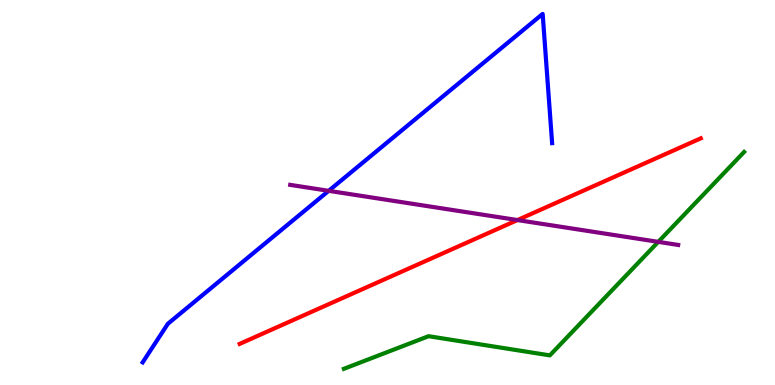[{'lines': ['blue', 'red'], 'intersections': []}, {'lines': ['green', 'red'], 'intersections': []}, {'lines': ['purple', 'red'], 'intersections': [{'x': 6.68, 'y': 4.28}]}, {'lines': ['blue', 'green'], 'intersections': []}, {'lines': ['blue', 'purple'], 'intersections': [{'x': 4.24, 'y': 5.04}]}, {'lines': ['green', 'purple'], 'intersections': [{'x': 8.49, 'y': 3.72}]}]